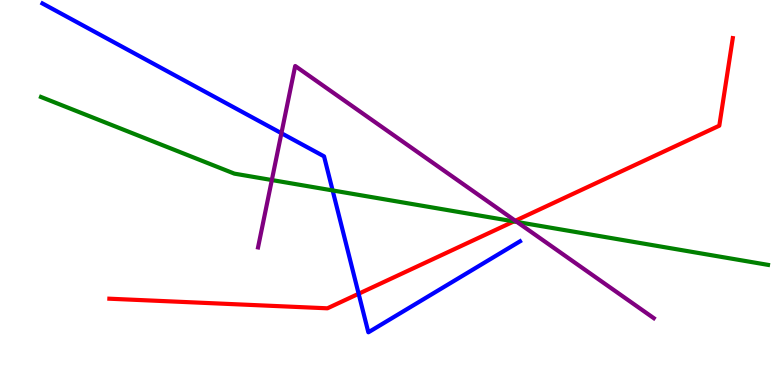[{'lines': ['blue', 'red'], 'intersections': [{'x': 4.63, 'y': 2.37}]}, {'lines': ['green', 'red'], 'intersections': [{'x': 6.63, 'y': 4.25}]}, {'lines': ['purple', 'red'], 'intersections': [{'x': 6.65, 'y': 4.27}]}, {'lines': ['blue', 'green'], 'intersections': [{'x': 4.29, 'y': 5.05}]}, {'lines': ['blue', 'purple'], 'intersections': [{'x': 3.63, 'y': 6.54}]}, {'lines': ['green', 'purple'], 'intersections': [{'x': 3.51, 'y': 5.32}, {'x': 6.67, 'y': 4.23}]}]